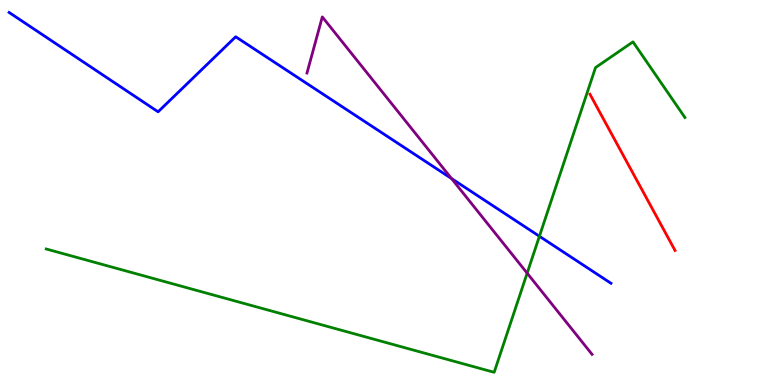[{'lines': ['blue', 'red'], 'intersections': []}, {'lines': ['green', 'red'], 'intersections': []}, {'lines': ['purple', 'red'], 'intersections': []}, {'lines': ['blue', 'green'], 'intersections': [{'x': 6.96, 'y': 3.86}]}, {'lines': ['blue', 'purple'], 'intersections': [{'x': 5.83, 'y': 5.36}]}, {'lines': ['green', 'purple'], 'intersections': [{'x': 6.8, 'y': 2.9}]}]